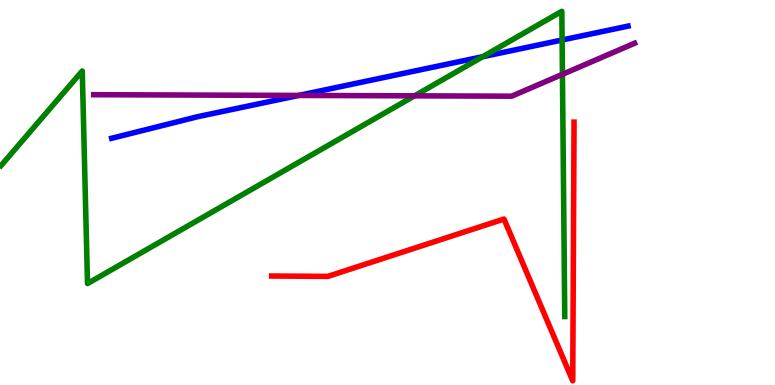[{'lines': ['blue', 'red'], 'intersections': []}, {'lines': ['green', 'red'], 'intersections': []}, {'lines': ['purple', 'red'], 'intersections': []}, {'lines': ['blue', 'green'], 'intersections': [{'x': 6.23, 'y': 8.53}, {'x': 7.25, 'y': 8.96}]}, {'lines': ['blue', 'purple'], 'intersections': [{'x': 3.85, 'y': 7.52}]}, {'lines': ['green', 'purple'], 'intersections': [{'x': 5.35, 'y': 7.51}, {'x': 7.26, 'y': 8.07}]}]